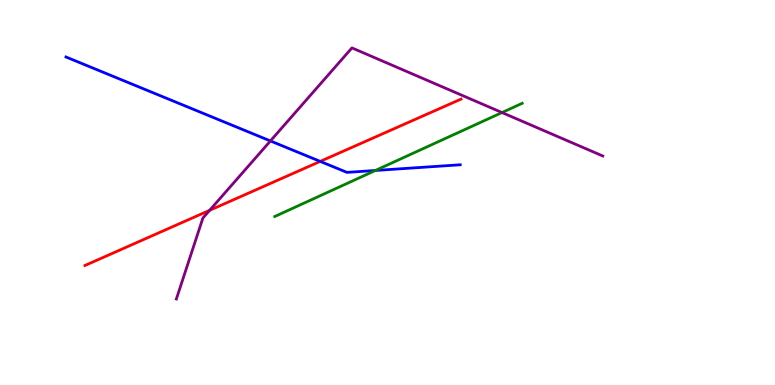[{'lines': ['blue', 'red'], 'intersections': [{'x': 4.13, 'y': 5.81}]}, {'lines': ['green', 'red'], 'intersections': []}, {'lines': ['purple', 'red'], 'intersections': [{'x': 2.7, 'y': 4.54}]}, {'lines': ['blue', 'green'], 'intersections': [{'x': 4.84, 'y': 5.57}]}, {'lines': ['blue', 'purple'], 'intersections': [{'x': 3.49, 'y': 6.34}]}, {'lines': ['green', 'purple'], 'intersections': [{'x': 6.48, 'y': 7.08}]}]